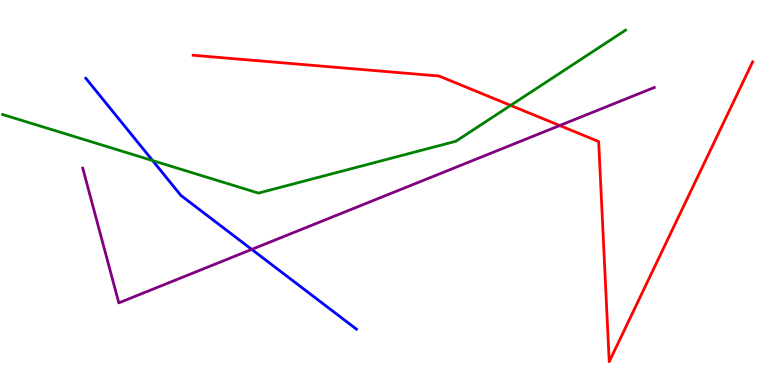[{'lines': ['blue', 'red'], 'intersections': []}, {'lines': ['green', 'red'], 'intersections': [{'x': 6.59, 'y': 7.26}]}, {'lines': ['purple', 'red'], 'intersections': [{'x': 7.22, 'y': 6.74}]}, {'lines': ['blue', 'green'], 'intersections': [{'x': 1.97, 'y': 5.83}]}, {'lines': ['blue', 'purple'], 'intersections': [{'x': 3.25, 'y': 3.52}]}, {'lines': ['green', 'purple'], 'intersections': []}]